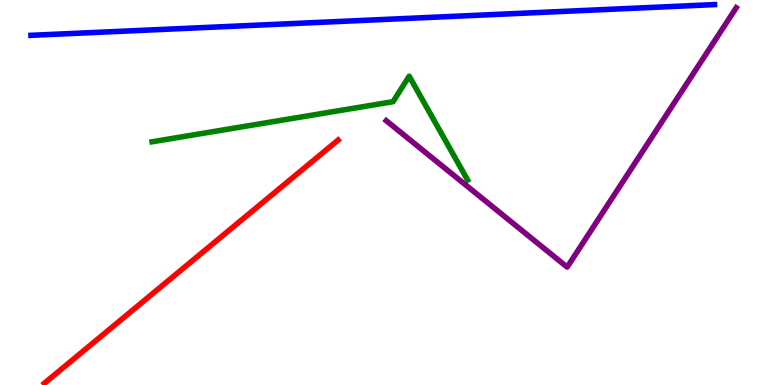[{'lines': ['blue', 'red'], 'intersections': []}, {'lines': ['green', 'red'], 'intersections': []}, {'lines': ['purple', 'red'], 'intersections': []}, {'lines': ['blue', 'green'], 'intersections': []}, {'lines': ['blue', 'purple'], 'intersections': []}, {'lines': ['green', 'purple'], 'intersections': []}]